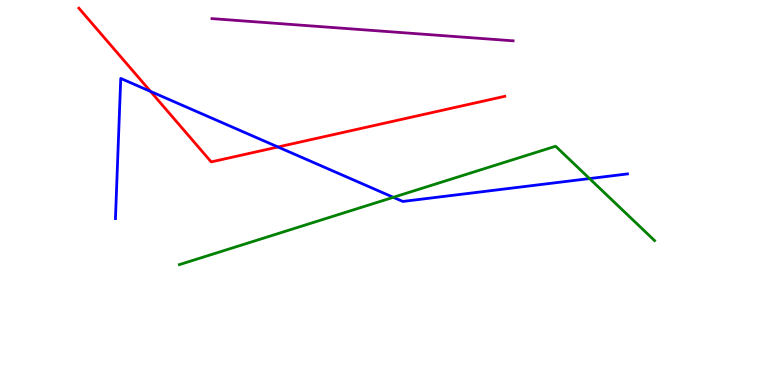[{'lines': ['blue', 'red'], 'intersections': [{'x': 1.94, 'y': 7.63}, {'x': 3.59, 'y': 6.18}]}, {'lines': ['green', 'red'], 'intersections': []}, {'lines': ['purple', 'red'], 'intersections': []}, {'lines': ['blue', 'green'], 'intersections': [{'x': 5.08, 'y': 4.88}, {'x': 7.61, 'y': 5.36}]}, {'lines': ['blue', 'purple'], 'intersections': []}, {'lines': ['green', 'purple'], 'intersections': []}]